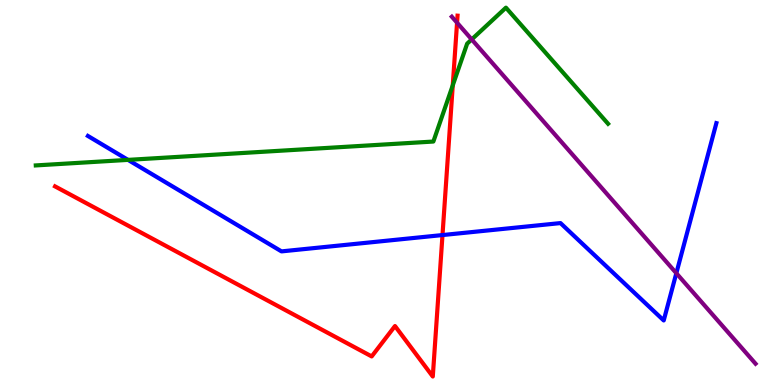[{'lines': ['blue', 'red'], 'intersections': [{'x': 5.71, 'y': 3.89}]}, {'lines': ['green', 'red'], 'intersections': [{'x': 5.84, 'y': 7.78}]}, {'lines': ['purple', 'red'], 'intersections': [{'x': 5.9, 'y': 9.41}]}, {'lines': ['blue', 'green'], 'intersections': [{'x': 1.65, 'y': 5.85}]}, {'lines': ['blue', 'purple'], 'intersections': [{'x': 8.73, 'y': 2.9}]}, {'lines': ['green', 'purple'], 'intersections': [{'x': 6.09, 'y': 8.98}]}]